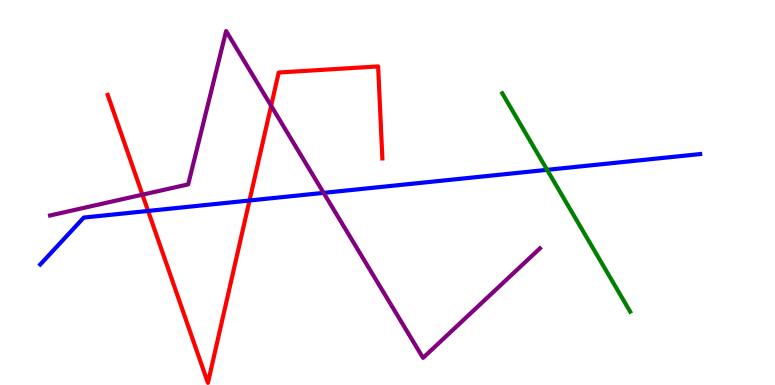[{'lines': ['blue', 'red'], 'intersections': [{'x': 1.91, 'y': 4.52}, {'x': 3.22, 'y': 4.79}]}, {'lines': ['green', 'red'], 'intersections': []}, {'lines': ['purple', 'red'], 'intersections': [{'x': 1.84, 'y': 4.94}, {'x': 3.5, 'y': 7.25}]}, {'lines': ['blue', 'green'], 'intersections': [{'x': 7.06, 'y': 5.59}]}, {'lines': ['blue', 'purple'], 'intersections': [{'x': 4.18, 'y': 4.99}]}, {'lines': ['green', 'purple'], 'intersections': []}]